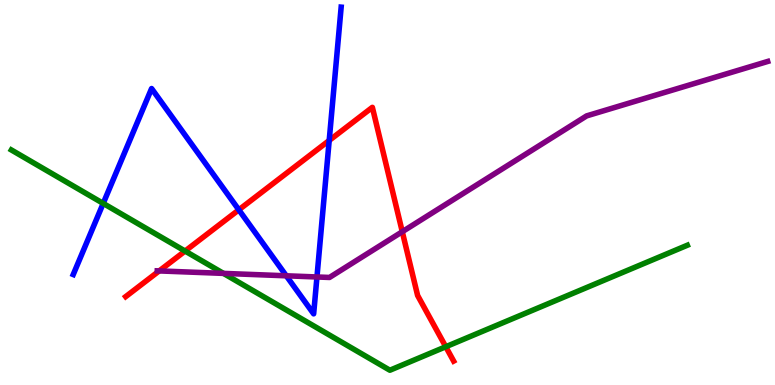[{'lines': ['blue', 'red'], 'intersections': [{'x': 3.08, 'y': 4.55}, {'x': 4.25, 'y': 6.35}]}, {'lines': ['green', 'red'], 'intersections': [{'x': 2.39, 'y': 3.48}, {'x': 5.75, 'y': 0.994}]}, {'lines': ['purple', 'red'], 'intersections': [{'x': 2.05, 'y': 2.96}, {'x': 5.19, 'y': 3.98}]}, {'lines': ['blue', 'green'], 'intersections': [{'x': 1.33, 'y': 4.72}]}, {'lines': ['blue', 'purple'], 'intersections': [{'x': 3.69, 'y': 2.84}, {'x': 4.09, 'y': 2.81}]}, {'lines': ['green', 'purple'], 'intersections': [{'x': 2.88, 'y': 2.9}]}]